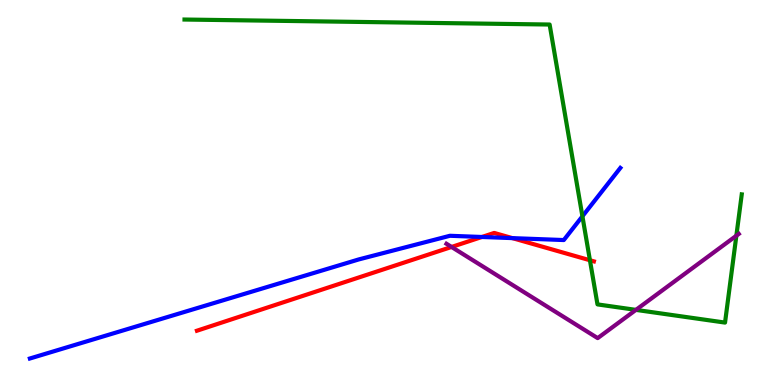[{'lines': ['blue', 'red'], 'intersections': [{'x': 6.22, 'y': 3.84}, {'x': 6.61, 'y': 3.82}]}, {'lines': ['green', 'red'], 'intersections': [{'x': 7.61, 'y': 3.24}]}, {'lines': ['purple', 'red'], 'intersections': [{'x': 5.83, 'y': 3.59}]}, {'lines': ['blue', 'green'], 'intersections': [{'x': 7.52, 'y': 4.38}]}, {'lines': ['blue', 'purple'], 'intersections': []}, {'lines': ['green', 'purple'], 'intersections': [{'x': 8.21, 'y': 1.95}, {'x': 9.5, 'y': 3.88}]}]